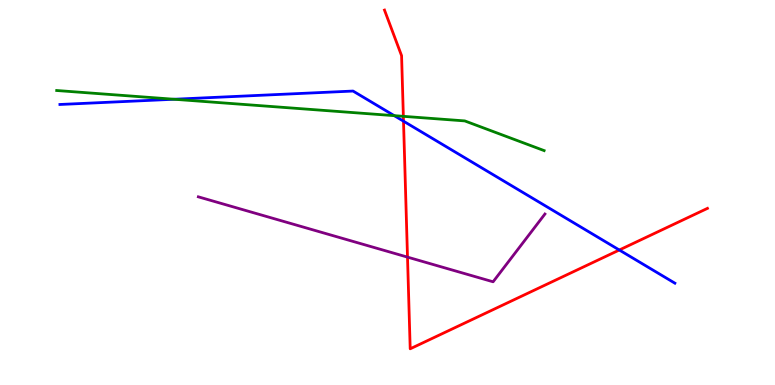[{'lines': ['blue', 'red'], 'intersections': [{'x': 5.21, 'y': 6.85}, {'x': 7.99, 'y': 3.51}]}, {'lines': ['green', 'red'], 'intersections': [{'x': 5.2, 'y': 6.98}]}, {'lines': ['purple', 'red'], 'intersections': [{'x': 5.26, 'y': 3.32}]}, {'lines': ['blue', 'green'], 'intersections': [{'x': 2.25, 'y': 7.42}, {'x': 5.09, 'y': 7.0}]}, {'lines': ['blue', 'purple'], 'intersections': []}, {'lines': ['green', 'purple'], 'intersections': []}]